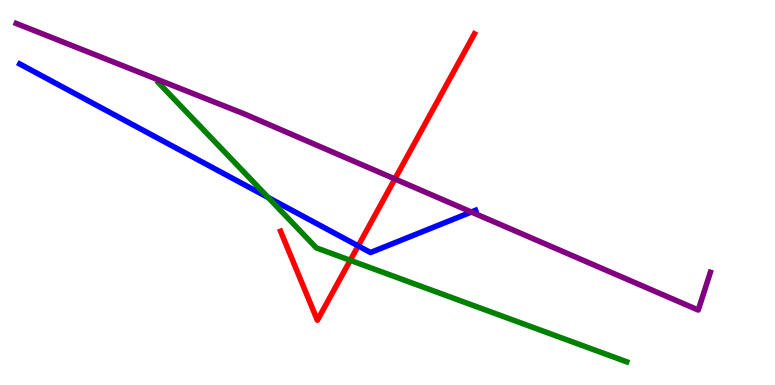[{'lines': ['blue', 'red'], 'intersections': [{'x': 4.62, 'y': 3.61}]}, {'lines': ['green', 'red'], 'intersections': [{'x': 4.52, 'y': 3.24}]}, {'lines': ['purple', 'red'], 'intersections': [{'x': 5.1, 'y': 5.35}]}, {'lines': ['blue', 'green'], 'intersections': [{'x': 3.46, 'y': 4.87}]}, {'lines': ['blue', 'purple'], 'intersections': [{'x': 6.08, 'y': 4.49}]}, {'lines': ['green', 'purple'], 'intersections': []}]